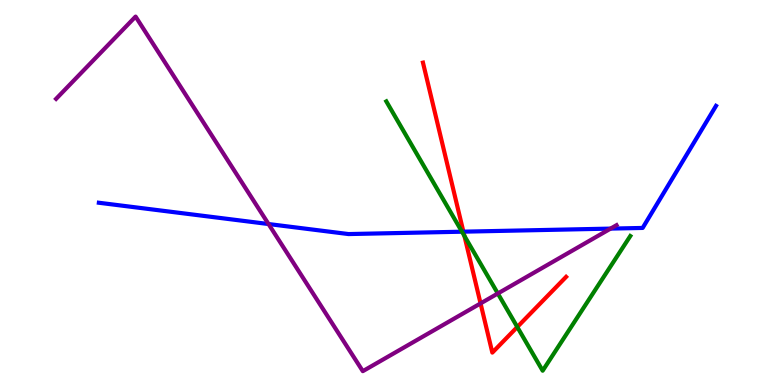[{'lines': ['blue', 'red'], 'intersections': [{'x': 5.98, 'y': 3.98}]}, {'lines': ['green', 'red'], 'intersections': [{'x': 5.99, 'y': 3.87}, {'x': 6.67, 'y': 1.51}]}, {'lines': ['purple', 'red'], 'intersections': [{'x': 6.2, 'y': 2.12}]}, {'lines': ['blue', 'green'], 'intersections': [{'x': 5.96, 'y': 3.98}]}, {'lines': ['blue', 'purple'], 'intersections': [{'x': 3.46, 'y': 4.18}, {'x': 7.88, 'y': 4.06}]}, {'lines': ['green', 'purple'], 'intersections': [{'x': 6.42, 'y': 2.38}]}]